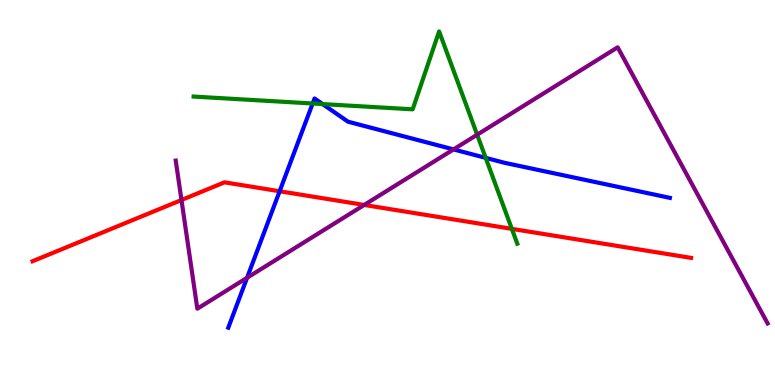[{'lines': ['blue', 'red'], 'intersections': [{'x': 3.61, 'y': 5.03}]}, {'lines': ['green', 'red'], 'intersections': [{'x': 6.6, 'y': 4.06}]}, {'lines': ['purple', 'red'], 'intersections': [{'x': 2.34, 'y': 4.81}, {'x': 4.7, 'y': 4.68}]}, {'lines': ['blue', 'green'], 'intersections': [{'x': 4.03, 'y': 7.31}, {'x': 4.16, 'y': 7.3}, {'x': 6.27, 'y': 5.9}]}, {'lines': ['blue', 'purple'], 'intersections': [{'x': 3.19, 'y': 2.78}, {'x': 5.85, 'y': 6.12}]}, {'lines': ['green', 'purple'], 'intersections': [{'x': 6.16, 'y': 6.5}]}]